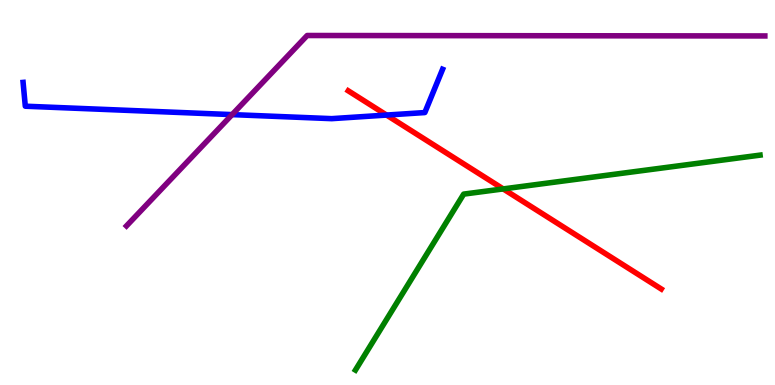[{'lines': ['blue', 'red'], 'intersections': [{'x': 4.99, 'y': 7.01}]}, {'lines': ['green', 'red'], 'intersections': [{'x': 6.49, 'y': 5.09}]}, {'lines': ['purple', 'red'], 'intersections': []}, {'lines': ['blue', 'green'], 'intersections': []}, {'lines': ['blue', 'purple'], 'intersections': [{'x': 2.99, 'y': 7.02}]}, {'lines': ['green', 'purple'], 'intersections': []}]